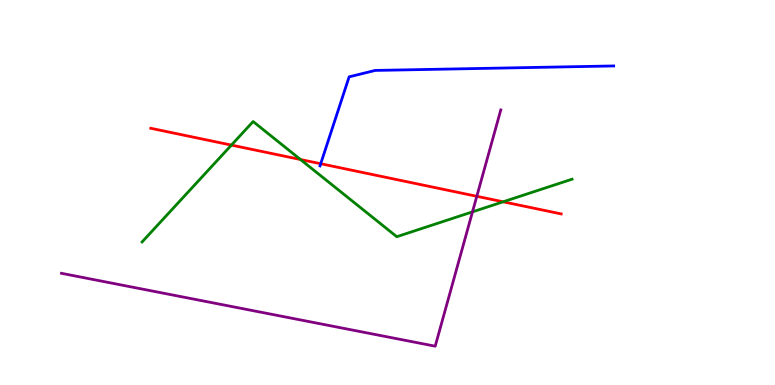[{'lines': ['blue', 'red'], 'intersections': [{'x': 4.14, 'y': 5.75}]}, {'lines': ['green', 'red'], 'intersections': [{'x': 2.99, 'y': 6.23}, {'x': 3.88, 'y': 5.86}, {'x': 6.49, 'y': 4.76}]}, {'lines': ['purple', 'red'], 'intersections': [{'x': 6.15, 'y': 4.9}]}, {'lines': ['blue', 'green'], 'intersections': []}, {'lines': ['blue', 'purple'], 'intersections': []}, {'lines': ['green', 'purple'], 'intersections': [{'x': 6.1, 'y': 4.5}]}]